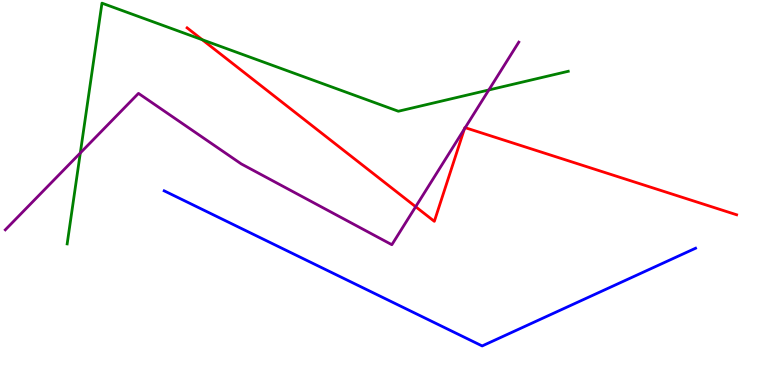[{'lines': ['blue', 'red'], 'intersections': []}, {'lines': ['green', 'red'], 'intersections': [{'x': 2.61, 'y': 8.97}]}, {'lines': ['purple', 'red'], 'intersections': [{'x': 5.36, 'y': 4.63}, {'x': 5.99, 'y': 6.65}, {'x': 6.0, 'y': 6.68}]}, {'lines': ['blue', 'green'], 'intersections': []}, {'lines': ['blue', 'purple'], 'intersections': []}, {'lines': ['green', 'purple'], 'intersections': [{'x': 1.04, 'y': 6.03}, {'x': 6.31, 'y': 7.66}]}]